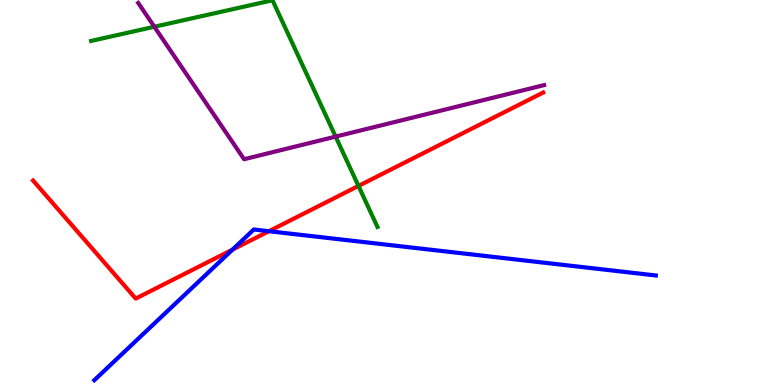[{'lines': ['blue', 'red'], 'intersections': [{'x': 3.0, 'y': 3.52}, {'x': 3.47, 'y': 3.99}]}, {'lines': ['green', 'red'], 'intersections': [{'x': 4.63, 'y': 5.17}]}, {'lines': ['purple', 'red'], 'intersections': []}, {'lines': ['blue', 'green'], 'intersections': []}, {'lines': ['blue', 'purple'], 'intersections': []}, {'lines': ['green', 'purple'], 'intersections': [{'x': 1.99, 'y': 9.3}, {'x': 4.33, 'y': 6.45}]}]